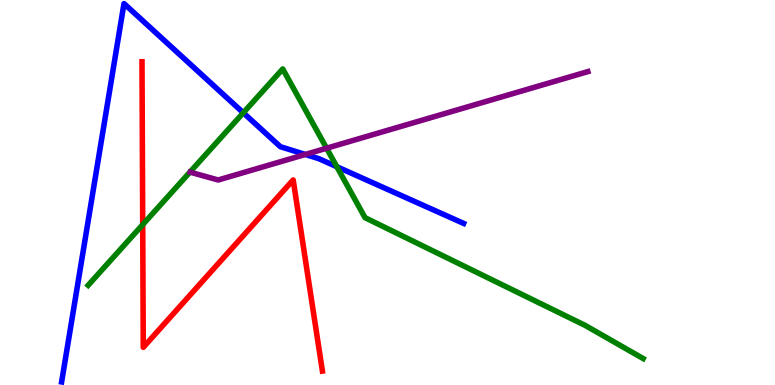[{'lines': ['blue', 'red'], 'intersections': []}, {'lines': ['green', 'red'], 'intersections': [{'x': 1.84, 'y': 4.17}]}, {'lines': ['purple', 'red'], 'intersections': []}, {'lines': ['blue', 'green'], 'intersections': [{'x': 3.14, 'y': 7.07}, {'x': 4.35, 'y': 5.67}]}, {'lines': ['blue', 'purple'], 'intersections': [{'x': 3.94, 'y': 5.99}]}, {'lines': ['green', 'purple'], 'intersections': [{'x': 4.21, 'y': 6.15}]}]